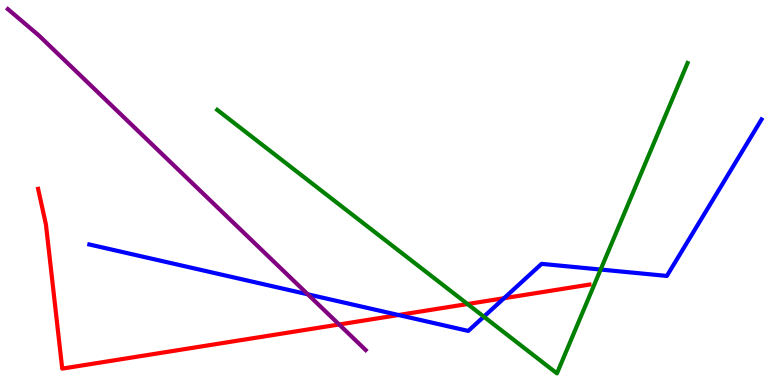[{'lines': ['blue', 'red'], 'intersections': [{'x': 5.14, 'y': 1.82}, {'x': 6.5, 'y': 2.25}]}, {'lines': ['green', 'red'], 'intersections': [{'x': 6.03, 'y': 2.1}]}, {'lines': ['purple', 'red'], 'intersections': [{'x': 4.38, 'y': 1.57}]}, {'lines': ['blue', 'green'], 'intersections': [{'x': 6.24, 'y': 1.77}, {'x': 7.75, 'y': 3.0}]}, {'lines': ['blue', 'purple'], 'intersections': [{'x': 3.97, 'y': 2.36}]}, {'lines': ['green', 'purple'], 'intersections': []}]